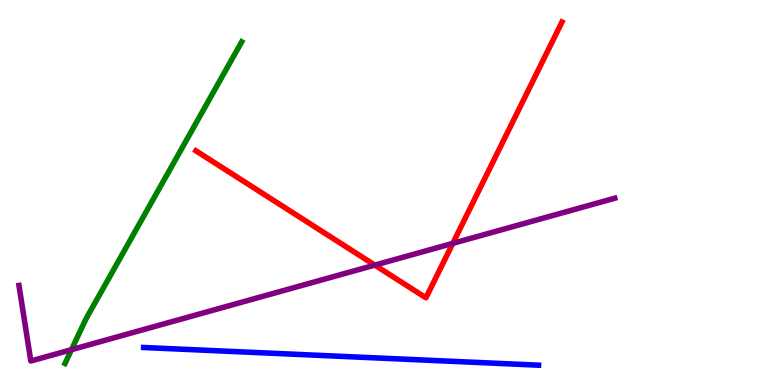[{'lines': ['blue', 'red'], 'intersections': []}, {'lines': ['green', 'red'], 'intersections': []}, {'lines': ['purple', 'red'], 'intersections': [{'x': 4.84, 'y': 3.11}, {'x': 5.84, 'y': 3.68}]}, {'lines': ['blue', 'green'], 'intersections': []}, {'lines': ['blue', 'purple'], 'intersections': []}, {'lines': ['green', 'purple'], 'intersections': [{'x': 0.923, 'y': 0.918}]}]